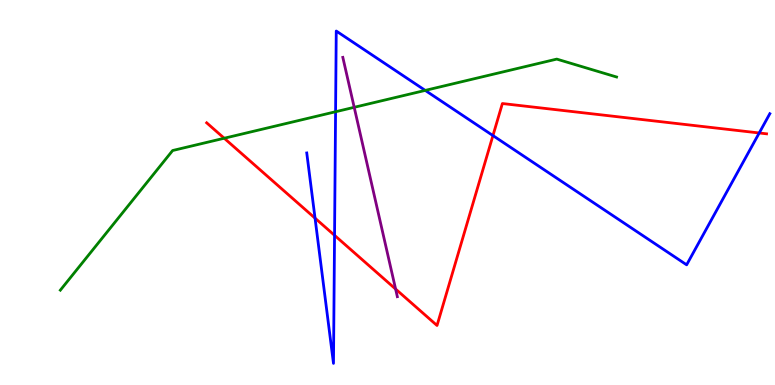[{'lines': ['blue', 'red'], 'intersections': [{'x': 4.06, 'y': 4.33}, {'x': 4.32, 'y': 3.89}, {'x': 6.36, 'y': 6.48}, {'x': 9.8, 'y': 6.55}]}, {'lines': ['green', 'red'], 'intersections': [{'x': 2.89, 'y': 6.41}]}, {'lines': ['purple', 'red'], 'intersections': [{'x': 5.1, 'y': 2.49}]}, {'lines': ['blue', 'green'], 'intersections': [{'x': 4.33, 'y': 7.1}, {'x': 5.49, 'y': 7.65}]}, {'lines': ['blue', 'purple'], 'intersections': []}, {'lines': ['green', 'purple'], 'intersections': [{'x': 4.57, 'y': 7.21}]}]